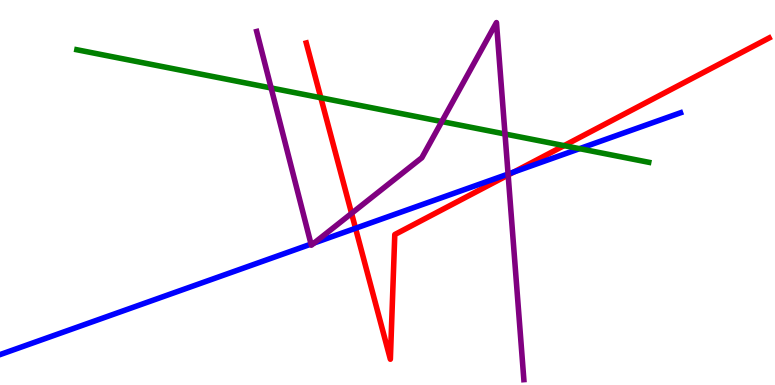[{'lines': ['blue', 'red'], 'intersections': [{'x': 4.59, 'y': 4.07}, {'x': 6.63, 'y': 5.53}]}, {'lines': ['green', 'red'], 'intersections': [{'x': 4.14, 'y': 7.46}, {'x': 7.28, 'y': 6.22}]}, {'lines': ['purple', 'red'], 'intersections': [{'x': 4.54, 'y': 4.46}, {'x': 6.56, 'y': 5.45}]}, {'lines': ['blue', 'green'], 'intersections': [{'x': 7.48, 'y': 6.14}]}, {'lines': ['blue', 'purple'], 'intersections': [{'x': 4.01, 'y': 3.66}, {'x': 4.05, 'y': 3.69}, {'x': 6.56, 'y': 5.48}]}, {'lines': ['green', 'purple'], 'intersections': [{'x': 3.5, 'y': 7.71}, {'x': 5.7, 'y': 6.84}, {'x': 6.52, 'y': 6.52}]}]